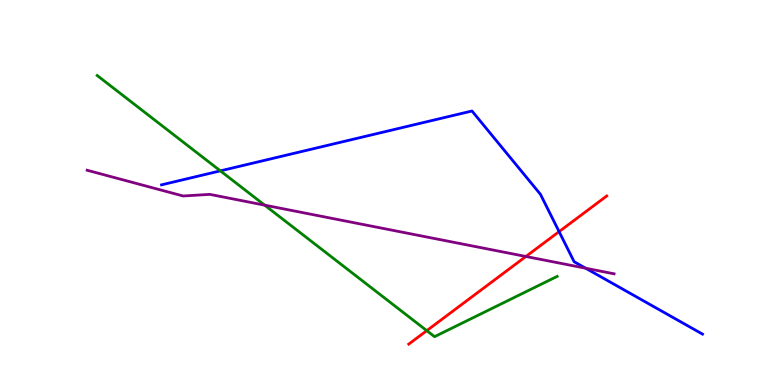[{'lines': ['blue', 'red'], 'intersections': [{'x': 7.21, 'y': 3.98}]}, {'lines': ['green', 'red'], 'intersections': [{'x': 5.51, 'y': 1.41}]}, {'lines': ['purple', 'red'], 'intersections': [{'x': 6.79, 'y': 3.34}]}, {'lines': ['blue', 'green'], 'intersections': [{'x': 2.84, 'y': 5.56}]}, {'lines': ['blue', 'purple'], 'intersections': [{'x': 7.56, 'y': 3.03}]}, {'lines': ['green', 'purple'], 'intersections': [{'x': 3.41, 'y': 4.67}]}]